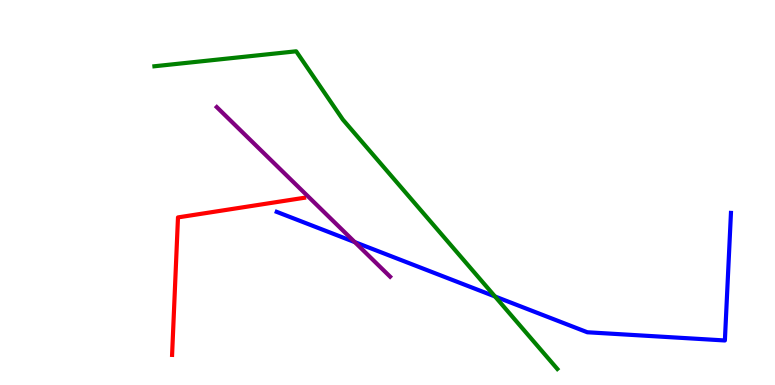[{'lines': ['blue', 'red'], 'intersections': []}, {'lines': ['green', 'red'], 'intersections': []}, {'lines': ['purple', 'red'], 'intersections': []}, {'lines': ['blue', 'green'], 'intersections': [{'x': 6.39, 'y': 2.3}]}, {'lines': ['blue', 'purple'], 'intersections': [{'x': 4.58, 'y': 3.71}]}, {'lines': ['green', 'purple'], 'intersections': []}]